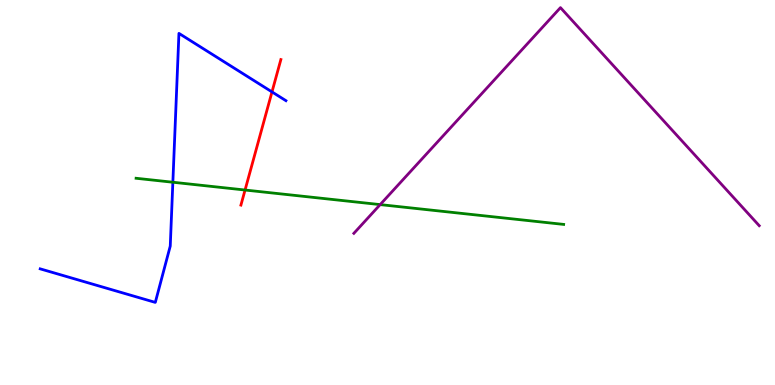[{'lines': ['blue', 'red'], 'intersections': [{'x': 3.51, 'y': 7.61}]}, {'lines': ['green', 'red'], 'intersections': [{'x': 3.16, 'y': 5.06}]}, {'lines': ['purple', 'red'], 'intersections': []}, {'lines': ['blue', 'green'], 'intersections': [{'x': 2.23, 'y': 5.27}]}, {'lines': ['blue', 'purple'], 'intersections': []}, {'lines': ['green', 'purple'], 'intersections': [{'x': 4.91, 'y': 4.69}]}]